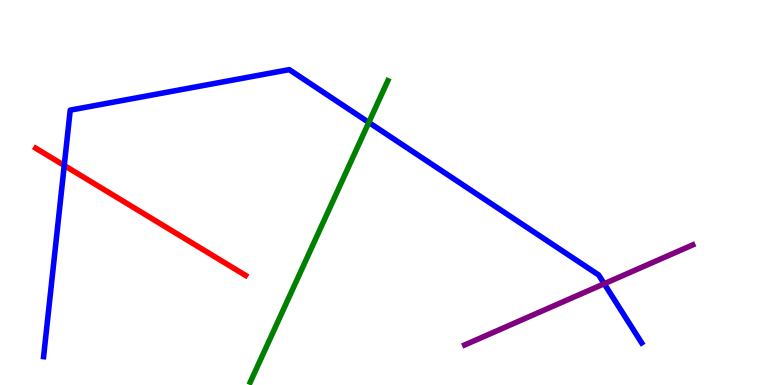[{'lines': ['blue', 'red'], 'intersections': [{'x': 0.829, 'y': 5.7}]}, {'lines': ['green', 'red'], 'intersections': []}, {'lines': ['purple', 'red'], 'intersections': []}, {'lines': ['blue', 'green'], 'intersections': [{'x': 4.76, 'y': 6.82}]}, {'lines': ['blue', 'purple'], 'intersections': [{'x': 7.8, 'y': 2.63}]}, {'lines': ['green', 'purple'], 'intersections': []}]